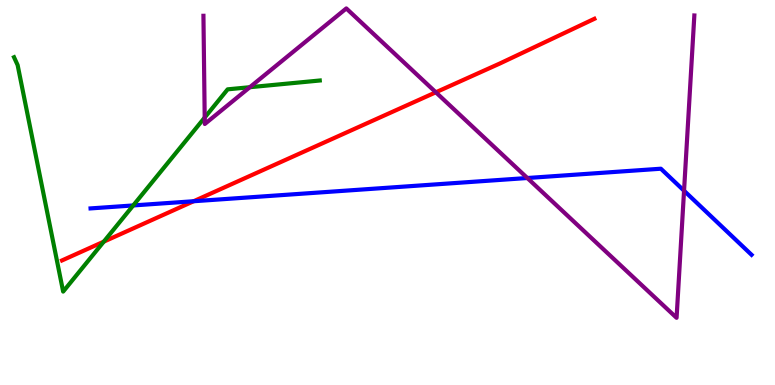[{'lines': ['blue', 'red'], 'intersections': [{'x': 2.5, 'y': 4.77}]}, {'lines': ['green', 'red'], 'intersections': [{'x': 1.34, 'y': 3.72}]}, {'lines': ['purple', 'red'], 'intersections': [{'x': 5.62, 'y': 7.6}]}, {'lines': ['blue', 'green'], 'intersections': [{'x': 1.72, 'y': 4.66}]}, {'lines': ['blue', 'purple'], 'intersections': [{'x': 6.8, 'y': 5.38}, {'x': 8.83, 'y': 5.05}]}, {'lines': ['green', 'purple'], 'intersections': [{'x': 2.64, 'y': 6.95}, {'x': 3.22, 'y': 7.73}]}]